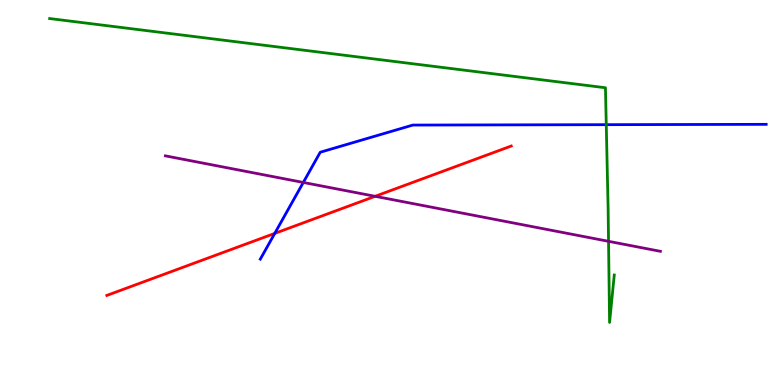[{'lines': ['blue', 'red'], 'intersections': [{'x': 3.55, 'y': 3.94}]}, {'lines': ['green', 'red'], 'intersections': []}, {'lines': ['purple', 'red'], 'intersections': [{'x': 4.84, 'y': 4.9}]}, {'lines': ['blue', 'green'], 'intersections': [{'x': 7.82, 'y': 6.76}]}, {'lines': ['blue', 'purple'], 'intersections': [{'x': 3.91, 'y': 5.26}]}, {'lines': ['green', 'purple'], 'intersections': [{'x': 7.85, 'y': 3.73}]}]